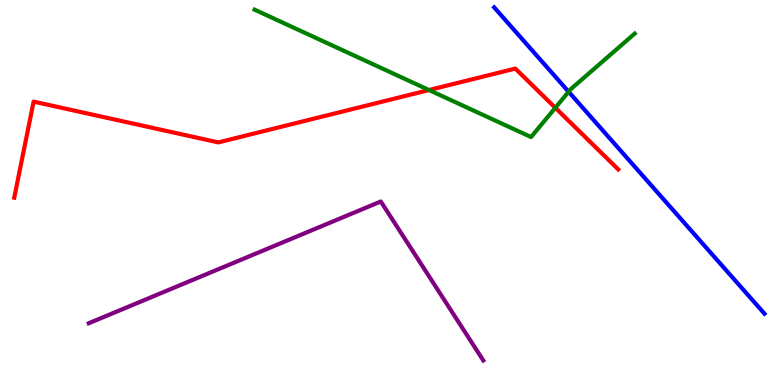[{'lines': ['blue', 'red'], 'intersections': []}, {'lines': ['green', 'red'], 'intersections': [{'x': 5.54, 'y': 7.66}, {'x': 7.17, 'y': 7.2}]}, {'lines': ['purple', 'red'], 'intersections': []}, {'lines': ['blue', 'green'], 'intersections': [{'x': 7.34, 'y': 7.62}]}, {'lines': ['blue', 'purple'], 'intersections': []}, {'lines': ['green', 'purple'], 'intersections': []}]